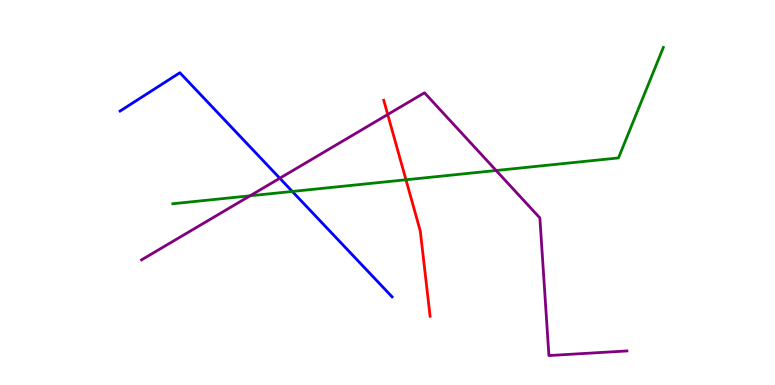[{'lines': ['blue', 'red'], 'intersections': []}, {'lines': ['green', 'red'], 'intersections': [{'x': 5.24, 'y': 5.33}]}, {'lines': ['purple', 'red'], 'intersections': [{'x': 5.0, 'y': 7.03}]}, {'lines': ['blue', 'green'], 'intersections': [{'x': 3.77, 'y': 5.03}]}, {'lines': ['blue', 'purple'], 'intersections': [{'x': 3.61, 'y': 5.37}]}, {'lines': ['green', 'purple'], 'intersections': [{'x': 3.23, 'y': 4.91}, {'x': 6.4, 'y': 5.57}]}]